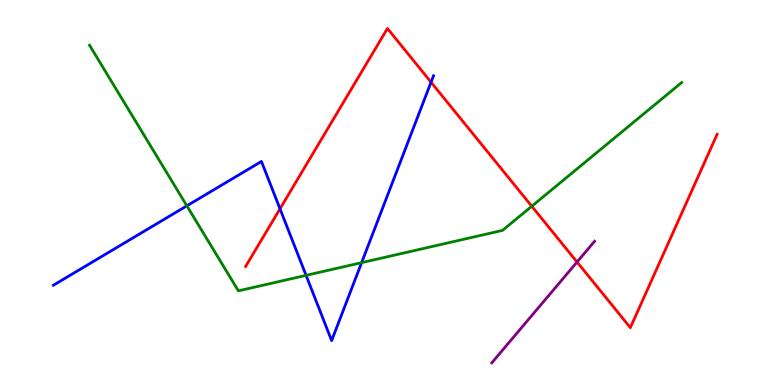[{'lines': ['blue', 'red'], 'intersections': [{'x': 3.61, 'y': 4.58}, {'x': 5.56, 'y': 7.87}]}, {'lines': ['green', 'red'], 'intersections': [{'x': 6.86, 'y': 4.64}]}, {'lines': ['purple', 'red'], 'intersections': [{'x': 7.45, 'y': 3.19}]}, {'lines': ['blue', 'green'], 'intersections': [{'x': 2.41, 'y': 4.65}, {'x': 3.95, 'y': 2.85}, {'x': 4.67, 'y': 3.18}]}, {'lines': ['blue', 'purple'], 'intersections': []}, {'lines': ['green', 'purple'], 'intersections': []}]